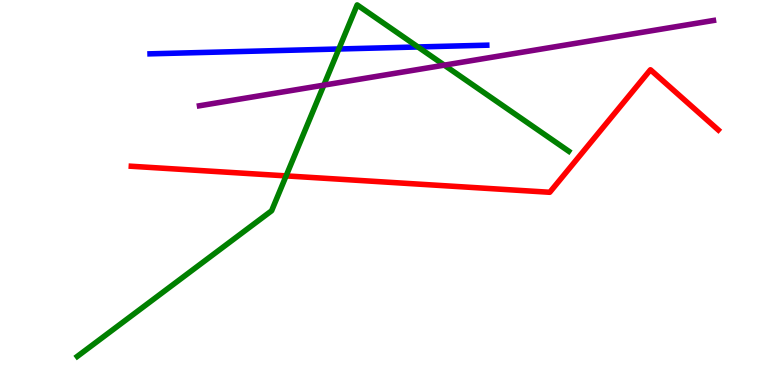[{'lines': ['blue', 'red'], 'intersections': []}, {'lines': ['green', 'red'], 'intersections': [{'x': 3.69, 'y': 5.43}]}, {'lines': ['purple', 'red'], 'intersections': []}, {'lines': ['blue', 'green'], 'intersections': [{'x': 4.37, 'y': 8.73}, {'x': 5.39, 'y': 8.78}]}, {'lines': ['blue', 'purple'], 'intersections': []}, {'lines': ['green', 'purple'], 'intersections': [{'x': 4.18, 'y': 7.79}, {'x': 5.73, 'y': 8.31}]}]